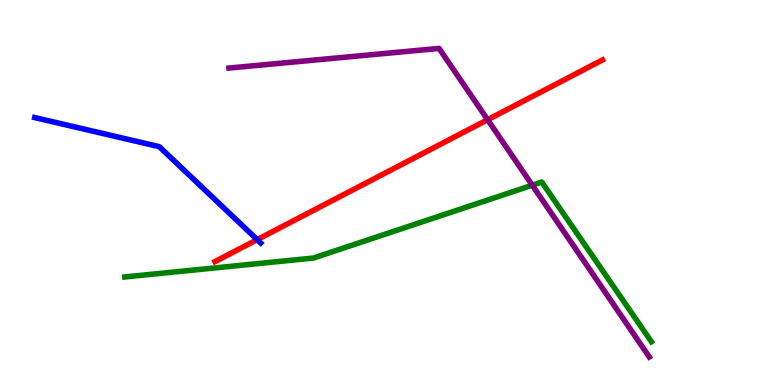[{'lines': ['blue', 'red'], 'intersections': [{'x': 3.32, 'y': 3.78}]}, {'lines': ['green', 'red'], 'intersections': []}, {'lines': ['purple', 'red'], 'intersections': [{'x': 6.29, 'y': 6.89}]}, {'lines': ['blue', 'green'], 'intersections': []}, {'lines': ['blue', 'purple'], 'intersections': []}, {'lines': ['green', 'purple'], 'intersections': [{'x': 6.87, 'y': 5.19}]}]